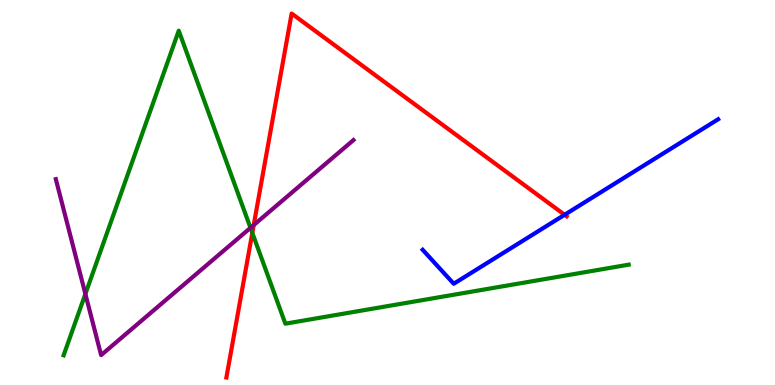[{'lines': ['blue', 'red'], 'intersections': [{'x': 7.29, 'y': 4.42}]}, {'lines': ['green', 'red'], 'intersections': [{'x': 3.26, 'y': 3.95}]}, {'lines': ['purple', 'red'], 'intersections': [{'x': 3.27, 'y': 4.15}]}, {'lines': ['blue', 'green'], 'intersections': []}, {'lines': ['blue', 'purple'], 'intersections': []}, {'lines': ['green', 'purple'], 'intersections': [{'x': 1.1, 'y': 2.36}, {'x': 3.23, 'y': 4.08}]}]